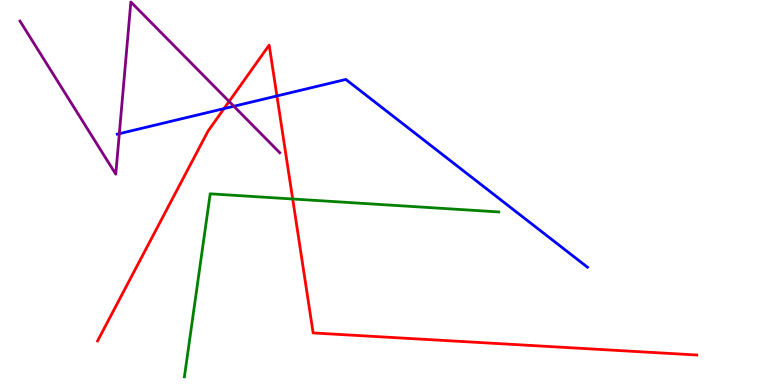[{'lines': ['blue', 'red'], 'intersections': [{'x': 2.89, 'y': 7.18}, {'x': 3.57, 'y': 7.51}]}, {'lines': ['green', 'red'], 'intersections': [{'x': 3.78, 'y': 4.83}]}, {'lines': ['purple', 'red'], 'intersections': [{'x': 2.96, 'y': 7.36}]}, {'lines': ['blue', 'green'], 'intersections': []}, {'lines': ['blue', 'purple'], 'intersections': [{'x': 1.54, 'y': 6.53}, {'x': 3.02, 'y': 7.24}]}, {'lines': ['green', 'purple'], 'intersections': []}]